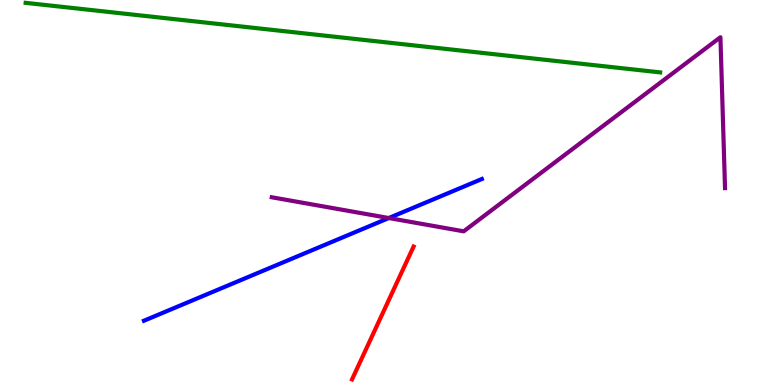[{'lines': ['blue', 'red'], 'intersections': []}, {'lines': ['green', 'red'], 'intersections': []}, {'lines': ['purple', 'red'], 'intersections': []}, {'lines': ['blue', 'green'], 'intersections': []}, {'lines': ['blue', 'purple'], 'intersections': [{'x': 5.02, 'y': 4.34}]}, {'lines': ['green', 'purple'], 'intersections': []}]